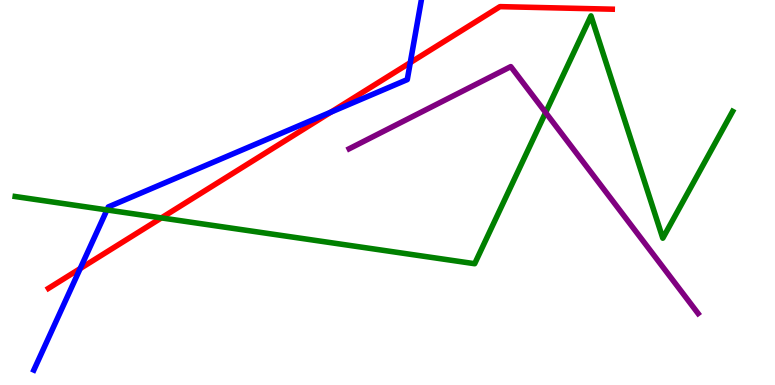[{'lines': ['blue', 'red'], 'intersections': [{'x': 1.03, 'y': 3.02}, {'x': 4.27, 'y': 7.09}, {'x': 5.29, 'y': 8.37}]}, {'lines': ['green', 'red'], 'intersections': [{'x': 2.08, 'y': 4.34}]}, {'lines': ['purple', 'red'], 'intersections': []}, {'lines': ['blue', 'green'], 'intersections': [{'x': 1.38, 'y': 4.55}]}, {'lines': ['blue', 'purple'], 'intersections': []}, {'lines': ['green', 'purple'], 'intersections': [{'x': 7.04, 'y': 7.08}]}]